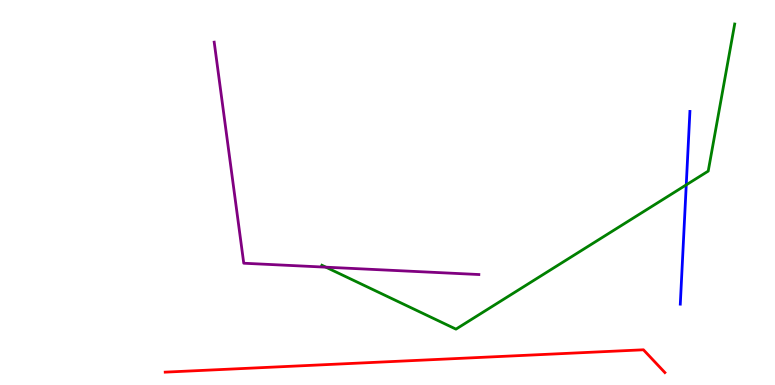[{'lines': ['blue', 'red'], 'intersections': []}, {'lines': ['green', 'red'], 'intersections': []}, {'lines': ['purple', 'red'], 'intersections': []}, {'lines': ['blue', 'green'], 'intersections': [{'x': 8.85, 'y': 5.2}]}, {'lines': ['blue', 'purple'], 'intersections': []}, {'lines': ['green', 'purple'], 'intersections': [{'x': 4.2, 'y': 3.06}]}]